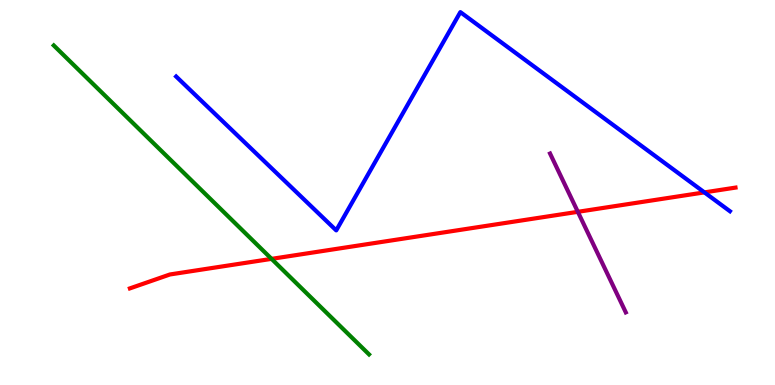[{'lines': ['blue', 'red'], 'intersections': [{'x': 9.09, 'y': 5.0}]}, {'lines': ['green', 'red'], 'intersections': [{'x': 3.5, 'y': 3.28}]}, {'lines': ['purple', 'red'], 'intersections': [{'x': 7.46, 'y': 4.5}]}, {'lines': ['blue', 'green'], 'intersections': []}, {'lines': ['blue', 'purple'], 'intersections': []}, {'lines': ['green', 'purple'], 'intersections': []}]